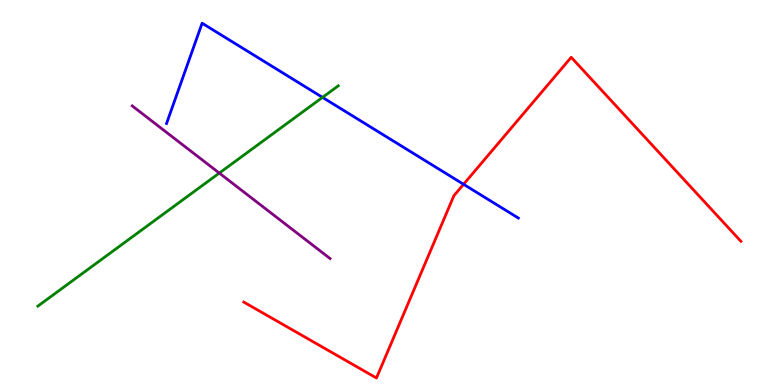[{'lines': ['blue', 'red'], 'intersections': [{'x': 5.98, 'y': 5.21}]}, {'lines': ['green', 'red'], 'intersections': []}, {'lines': ['purple', 'red'], 'intersections': []}, {'lines': ['blue', 'green'], 'intersections': [{'x': 4.16, 'y': 7.47}]}, {'lines': ['blue', 'purple'], 'intersections': []}, {'lines': ['green', 'purple'], 'intersections': [{'x': 2.83, 'y': 5.5}]}]